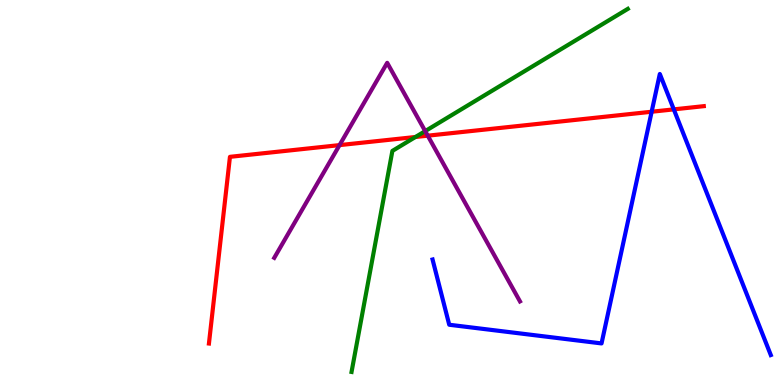[{'lines': ['blue', 'red'], 'intersections': [{'x': 8.41, 'y': 7.1}, {'x': 8.69, 'y': 7.16}]}, {'lines': ['green', 'red'], 'intersections': [{'x': 5.36, 'y': 6.44}]}, {'lines': ['purple', 'red'], 'intersections': [{'x': 4.38, 'y': 6.23}, {'x': 5.52, 'y': 6.48}]}, {'lines': ['blue', 'green'], 'intersections': []}, {'lines': ['blue', 'purple'], 'intersections': []}, {'lines': ['green', 'purple'], 'intersections': [{'x': 5.49, 'y': 6.59}]}]